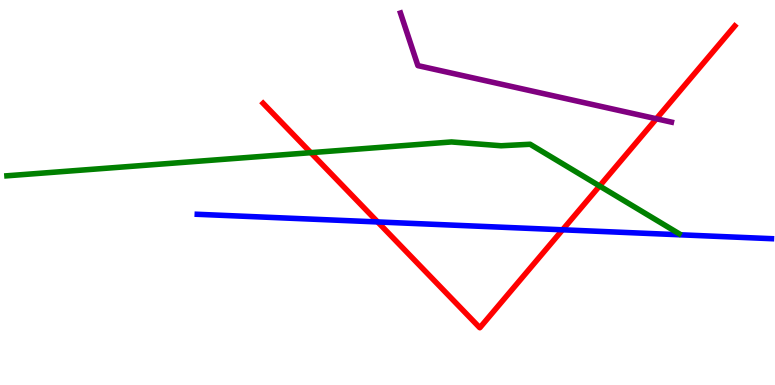[{'lines': ['blue', 'red'], 'intersections': [{'x': 4.87, 'y': 4.24}, {'x': 7.26, 'y': 4.03}]}, {'lines': ['green', 'red'], 'intersections': [{'x': 4.01, 'y': 6.03}, {'x': 7.74, 'y': 5.17}]}, {'lines': ['purple', 'red'], 'intersections': [{'x': 8.47, 'y': 6.92}]}, {'lines': ['blue', 'green'], 'intersections': []}, {'lines': ['blue', 'purple'], 'intersections': []}, {'lines': ['green', 'purple'], 'intersections': []}]